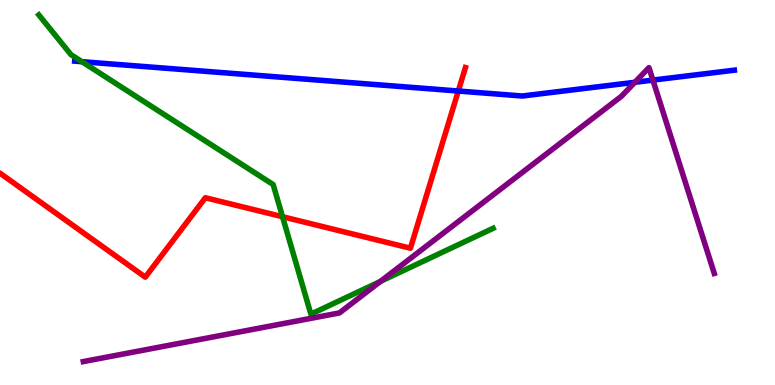[{'lines': ['blue', 'red'], 'intersections': [{'x': 5.91, 'y': 7.64}]}, {'lines': ['green', 'red'], 'intersections': [{'x': 3.65, 'y': 4.37}]}, {'lines': ['purple', 'red'], 'intersections': []}, {'lines': ['blue', 'green'], 'intersections': [{'x': 1.06, 'y': 8.4}]}, {'lines': ['blue', 'purple'], 'intersections': [{'x': 8.19, 'y': 7.86}, {'x': 8.42, 'y': 7.92}]}, {'lines': ['green', 'purple'], 'intersections': [{'x': 4.91, 'y': 2.69}]}]